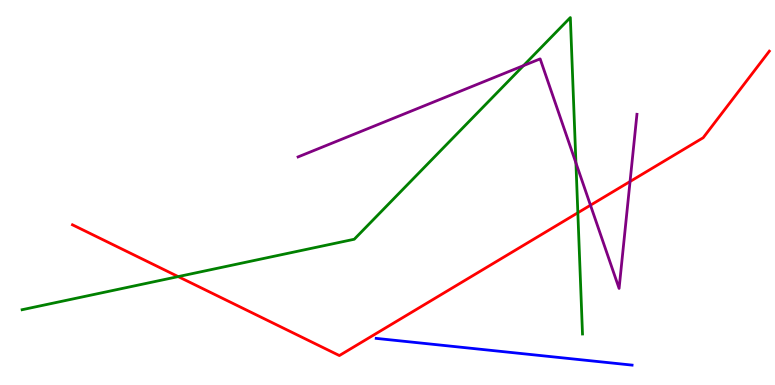[{'lines': ['blue', 'red'], 'intersections': []}, {'lines': ['green', 'red'], 'intersections': [{'x': 2.3, 'y': 2.82}, {'x': 7.46, 'y': 4.47}]}, {'lines': ['purple', 'red'], 'intersections': [{'x': 7.62, 'y': 4.67}, {'x': 8.13, 'y': 5.29}]}, {'lines': ['blue', 'green'], 'intersections': []}, {'lines': ['blue', 'purple'], 'intersections': []}, {'lines': ['green', 'purple'], 'intersections': [{'x': 6.75, 'y': 8.3}, {'x': 7.43, 'y': 5.77}]}]